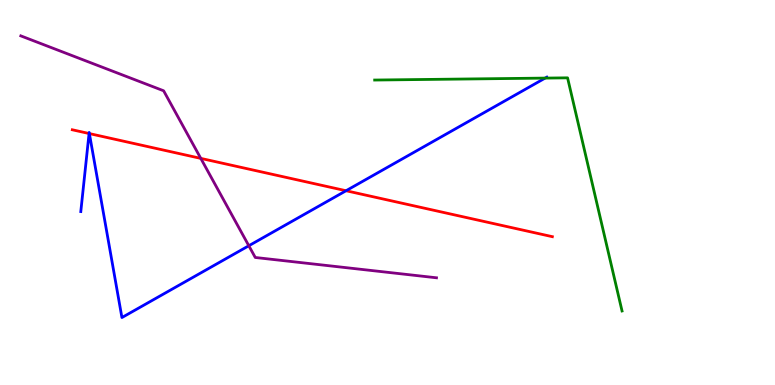[{'lines': ['blue', 'red'], 'intersections': [{'x': 1.15, 'y': 6.53}, {'x': 1.15, 'y': 6.53}, {'x': 4.47, 'y': 5.05}]}, {'lines': ['green', 'red'], 'intersections': []}, {'lines': ['purple', 'red'], 'intersections': [{'x': 2.59, 'y': 5.89}]}, {'lines': ['blue', 'green'], 'intersections': [{'x': 7.03, 'y': 7.97}]}, {'lines': ['blue', 'purple'], 'intersections': [{'x': 3.21, 'y': 3.62}]}, {'lines': ['green', 'purple'], 'intersections': []}]